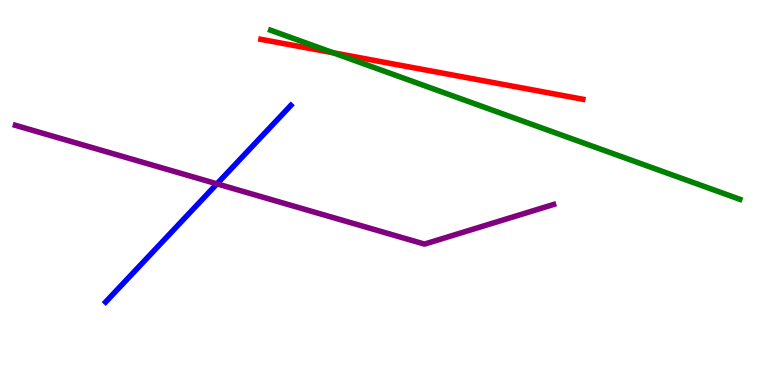[{'lines': ['blue', 'red'], 'intersections': []}, {'lines': ['green', 'red'], 'intersections': [{'x': 4.3, 'y': 8.63}]}, {'lines': ['purple', 'red'], 'intersections': []}, {'lines': ['blue', 'green'], 'intersections': []}, {'lines': ['blue', 'purple'], 'intersections': [{'x': 2.8, 'y': 5.22}]}, {'lines': ['green', 'purple'], 'intersections': []}]